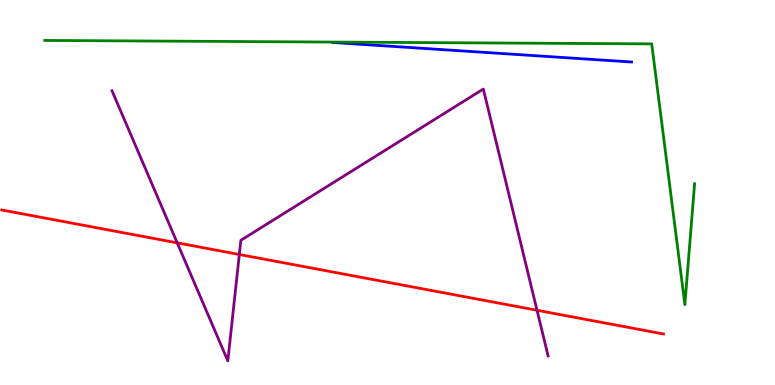[{'lines': ['blue', 'red'], 'intersections': []}, {'lines': ['green', 'red'], 'intersections': []}, {'lines': ['purple', 'red'], 'intersections': [{'x': 2.29, 'y': 3.69}, {'x': 3.09, 'y': 3.39}, {'x': 6.93, 'y': 1.94}]}, {'lines': ['blue', 'green'], 'intersections': []}, {'lines': ['blue', 'purple'], 'intersections': []}, {'lines': ['green', 'purple'], 'intersections': []}]